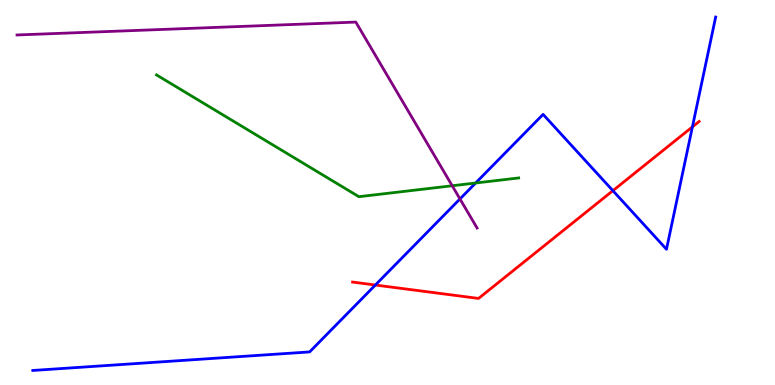[{'lines': ['blue', 'red'], 'intersections': [{'x': 4.84, 'y': 2.6}, {'x': 7.91, 'y': 5.05}, {'x': 8.93, 'y': 6.7}]}, {'lines': ['green', 'red'], 'intersections': []}, {'lines': ['purple', 'red'], 'intersections': []}, {'lines': ['blue', 'green'], 'intersections': [{'x': 6.14, 'y': 5.25}]}, {'lines': ['blue', 'purple'], 'intersections': [{'x': 5.94, 'y': 4.83}]}, {'lines': ['green', 'purple'], 'intersections': [{'x': 5.83, 'y': 5.18}]}]